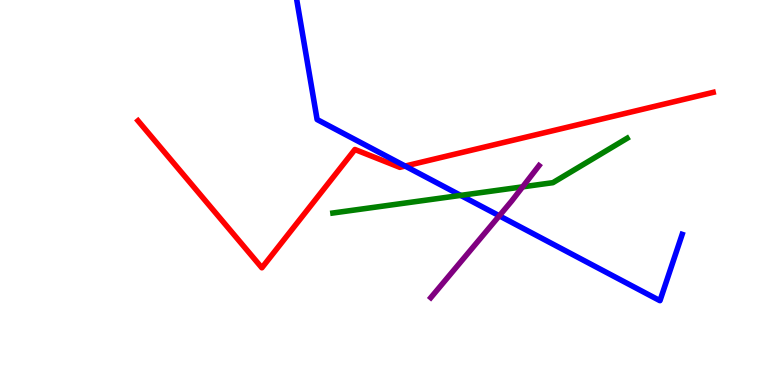[{'lines': ['blue', 'red'], 'intersections': [{'x': 5.23, 'y': 5.69}]}, {'lines': ['green', 'red'], 'intersections': []}, {'lines': ['purple', 'red'], 'intersections': []}, {'lines': ['blue', 'green'], 'intersections': [{'x': 5.94, 'y': 4.93}]}, {'lines': ['blue', 'purple'], 'intersections': [{'x': 6.44, 'y': 4.39}]}, {'lines': ['green', 'purple'], 'intersections': [{'x': 6.74, 'y': 5.15}]}]